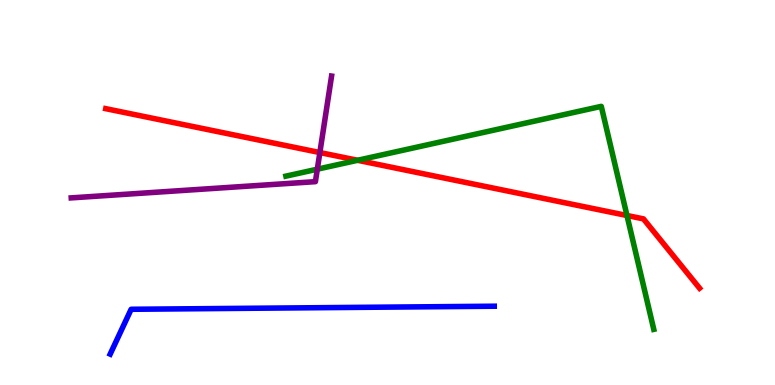[{'lines': ['blue', 'red'], 'intersections': []}, {'lines': ['green', 'red'], 'intersections': [{'x': 4.61, 'y': 5.84}, {'x': 8.09, 'y': 4.4}]}, {'lines': ['purple', 'red'], 'intersections': [{'x': 4.13, 'y': 6.04}]}, {'lines': ['blue', 'green'], 'intersections': []}, {'lines': ['blue', 'purple'], 'intersections': []}, {'lines': ['green', 'purple'], 'intersections': [{'x': 4.09, 'y': 5.61}]}]